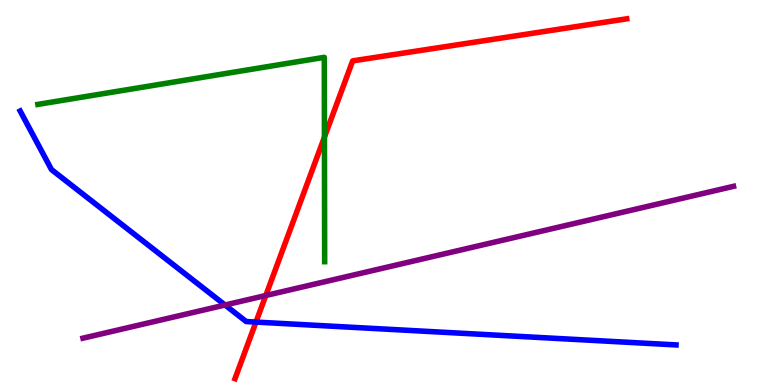[{'lines': ['blue', 'red'], 'intersections': [{'x': 3.3, 'y': 1.63}]}, {'lines': ['green', 'red'], 'intersections': [{'x': 4.19, 'y': 6.44}]}, {'lines': ['purple', 'red'], 'intersections': [{'x': 3.43, 'y': 2.32}]}, {'lines': ['blue', 'green'], 'intersections': []}, {'lines': ['blue', 'purple'], 'intersections': [{'x': 2.9, 'y': 2.08}]}, {'lines': ['green', 'purple'], 'intersections': []}]